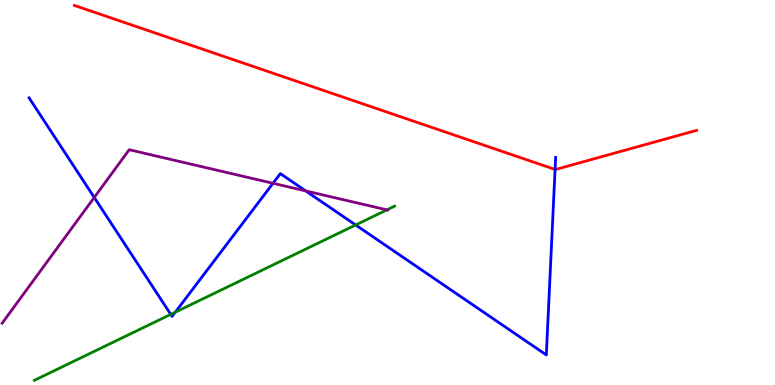[{'lines': ['blue', 'red'], 'intersections': [{'x': 7.16, 'y': 5.6}]}, {'lines': ['green', 'red'], 'intersections': []}, {'lines': ['purple', 'red'], 'intersections': []}, {'lines': ['blue', 'green'], 'intersections': [{'x': 2.2, 'y': 1.83}, {'x': 2.26, 'y': 1.89}, {'x': 4.59, 'y': 4.16}]}, {'lines': ['blue', 'purple'], 'intersections': [{'x': 1.22, 'y': 4.87}, {'x': 3.52, 'y': 5.24}, {'x': 3.94, 'y': 5.04}]}, {'lines': ['green', 'purple'], 'intersections': [{'x': 4.99, 'y': 4.55}]}]